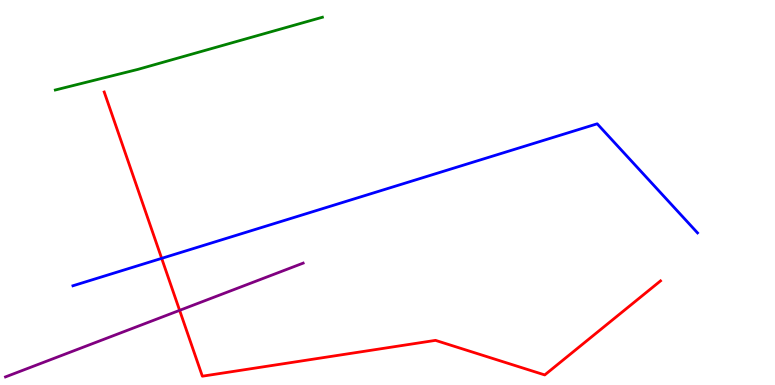[{'lines': ['blue', 'red'], 'intersections': [{'x': 2.09, 'y': 3.29}]}, {'lines': ['green', 'red'], 'intersections': []}, {'lines': ['purple', 'red'], 'intersections': [{'x': 2.32, 'y': 1.94}]}, {'lines': ['blue', 'green'], 'intersections': []}, {'lines': ['blue', 'purple'], 'intersections': []}, {'lines': ['green', 'purple'], 'intersections': []}]